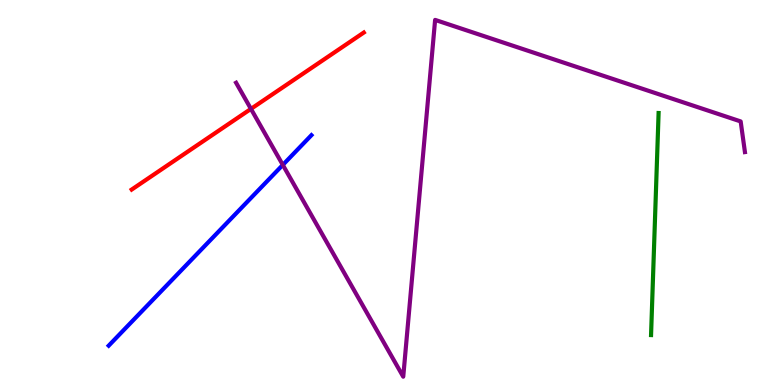[{'lines': ['blue', 'red'], 'intersections': []}, {'lines': ['green', 'red'], 'intersections': []}, {'lines': ['purple', 'red'], 'intersections': [{'x': 3.24, 'y': 7.17}]}, {'lines': ['blue', 'green'], 'intersections': []}, {'lines': ['blue', 'purple'], 'intersections': [{'x': 3.65, 'y': 5.72}]}, {'lines': ['green', 'purple'], 'intersections': []}]